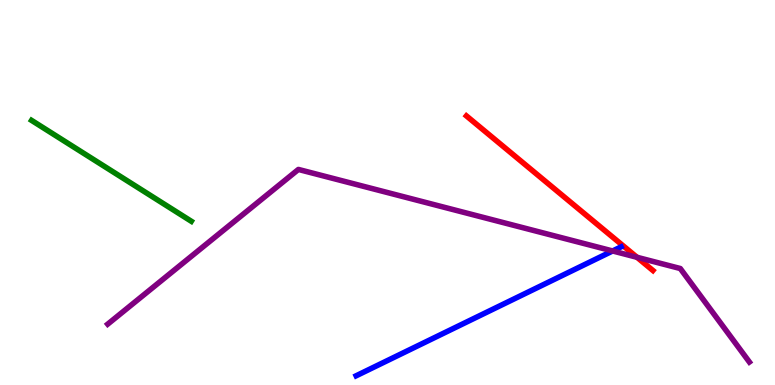[{'lines': ['blue', 'red'], 'intersections': []}, {'lines': ['green', 'red'], 'intersections': []}, {'lines': ['purple', 'red'], 'intersections': [{'x': 8.22, 'y': 3.32}]}, {'lines': ['blue', 'green'], 'intersections': []}, {'lines': ['blue', 'purple'], 'intersections': [{'x': 7.91, 'y': 3.48}]}, {'lines': ['green', 'purple'], 'intersections': []}]